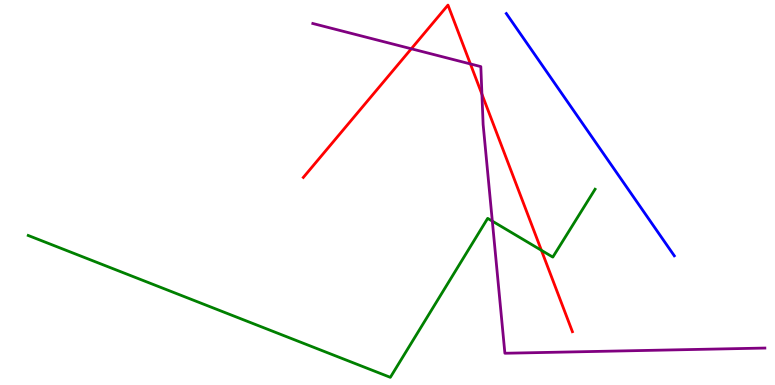[{'lines': ['blue', 'red'], 'intersections': []}, {'lines': ['green', 'red'], 'intersections': [{'x': 6.99, 'y': 3.5}]}, {'lines': ['purple', 'red'], 'intersections': [{'x': 5.31, 'y': 8.73}, {'x': 6.07, 'y': 8.34}, {'x': 6.22, 'y': 7.55}]}, {'lines': ['blue', 'green'], 'intersections': []}, {'lines': ['blue', 'purple'], 'intersections': []}, {'lines': ['green', 'purple'], 'intersections': [{'x': 6.35, 'y': 4.26}]}]